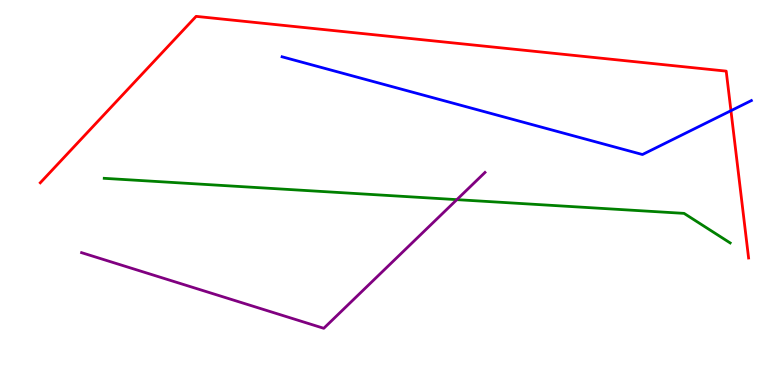[{'lines': ['blue', 'red'], 'intersections': [{'x': 9.43, 'y': 7.12}]}, {'lines': ['green', 'red'], 'intersections': []}, {'lines': ['purple', 'red'], 'intersections': []}, {'lines': ['blue', 'green'], 'intersections': []}, {'lines': ['blue', 'purple'], 'intersections': []}, {'lines': ['green', 'purple'], 'intersections': [{'x': 5.89, 'y': 4.81}]}]